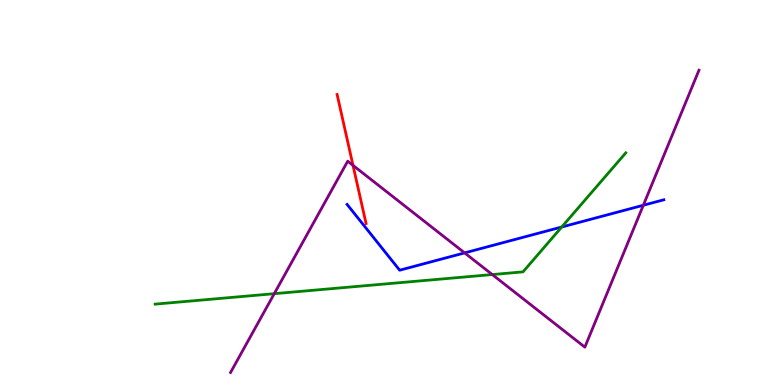[{'lines': ['blue', 'red'], 'intersections': []}, {'lines': ['green', 'red'], 'intersections': []}, {'lines': ['purple', 'red'], 'intersections': [{'x': 4.55, 'y': 5.7}]}, {'lines': ['blue', 'green'], 'intersections': [{'x': 7.25, 'y': 4.1}]}, {'lines': ['blue', 'purple'], 'intersections': [{'x': 6.0, 'y': 3.43}, {'x': 8.3, 'y': 4.67}]}, {'lines': ['green', 'purple'], 'intersections': [{'x': 3.54, 'y': 2.37}, {'x': 6.35, 'y': 2.87}]}]